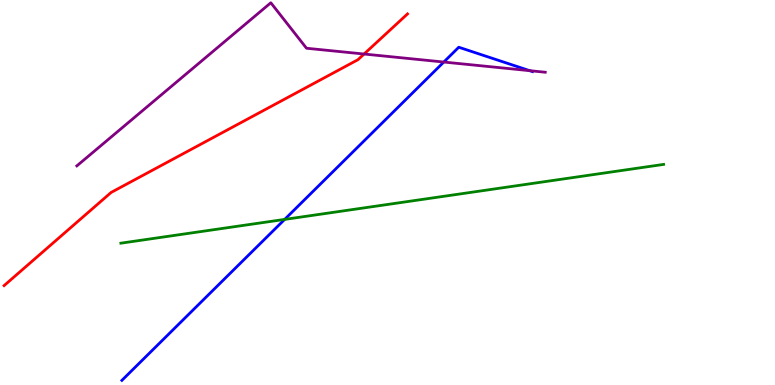[{'lines': ['blue', 'red'], 'intersections': []}, {'lines': ['green', 'red'], 'intersections': []}, {'lines': ['purple', 'red'], 'intersections': [{'x': 4.7, 'y': 8.6}]}, {'lines': ['blue', 'green'], 'intersections': [{'x': 3.67, 'y': 4.3}]}, {'lines': ['blue', 'purple'], 'intersections': [{'x': 5.73, 'y': 8.39}, {'x': 6.84, 'y': 8.16}]}, {'lines': ['green', 'purple'], 'intersections': []}]